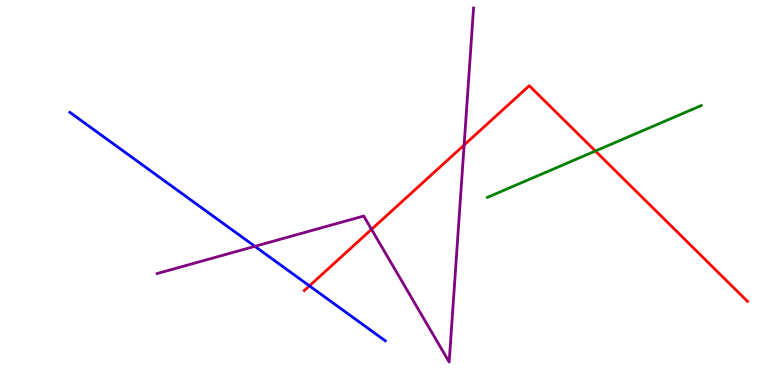[{'lines': ['blue', 'red'], 'intersections': [{'x': 3.99, 'y': 2.57}]}, {'lines': ['green', 'red'], 'intersections': [{'x': 7.68, 'y': 6.08}]}, {'lines': ['purple', 'red'], 'intersections': [{'x': 4.79, 'y': 4.04}, {'x': 5.99, 'y': 6.23}]}, {'lines': ['blue', 'green'], 'intersections': []}, {'lines': ['blue', 'purple'], 'intersections': [{'x': 3.29, 'y': 3.6}]}, {'lines': ['green', 'purple'], 'intersections': []}]